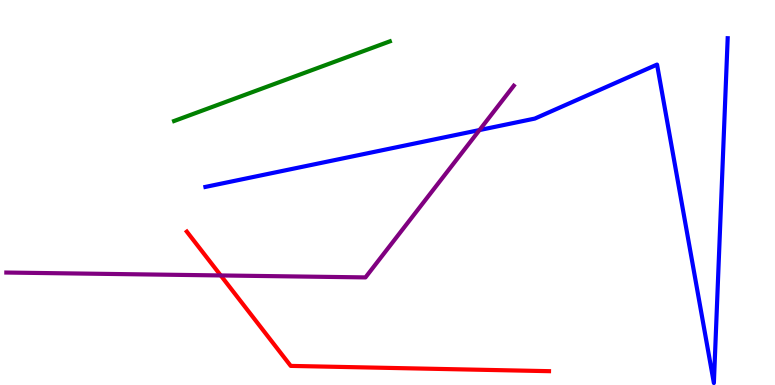[{'lines': ['blue', 'red'], 'intersections': []}, {'lines': ['green', 'red'], 'intersections': []}, {'lines': ['purple', 'red'], 'intersections': [{'x': 2.85, 'y': 2.85}]}, {'lines': ['blue', 'green'], 'intersections': []}, {'lines': ['blue', 'purple'], 'intersections': [{'x': 6.19, 'y': 6.62}]}, {'lines': ['green', 'purple'], 'intersections': []}]